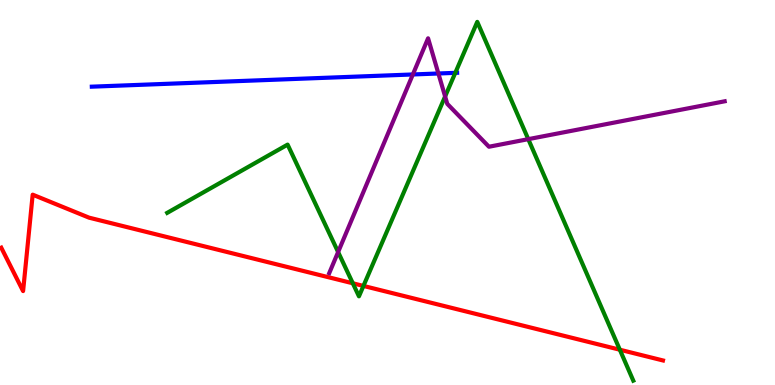[{'lines': ['blue', 'red'], 'intersections': []}, {'lines': ['green', 'red'], 'intersections': [{'x': 4.55, 'y': 2.64}, {'x': 4.69, 'y': 2.57}, {'x': 8.0, 'y': 0.916}]}, {'lines': ['purple', 'red'], 'intersections': []}, {'lines': ['blue', 'green'], 'intersections': [{'x': 5.87, 'y': 8.11}]}, {'lines': ['blue', 'purple'], 'intersections': [{'x': 5.33, 'y': 8.07}, {'x': 5.66, 'y': 8.09}]}, {'lines': ['green', 'purple'], 'intersections': [{'x': 4.36, 'y': 3.45}, {'x': 5.74, 'y': 7.49}, {'x': 6.82, 'y': 6.39}]}]